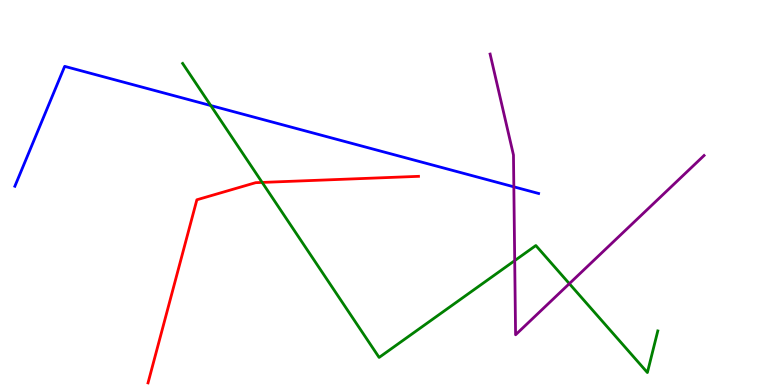[{'lines': ['blue', 'red'], 'intersections': []}, {'lines': ['green', 'red'], 'intersections': [{'x': 3.38, 'y': 5.26}]}, {'lines': ['purple', 'red'], 'intersections': []}, {'lines': ['blue', 'green'], 'intersections': [{'x': 2.72, 'y': 7.26}]}, {'lines': ['blue', 'purple'], 'intersections': [{'x': 6.63, 'y': 5.15}]}, {'lines': ['green', 'purple'], 'intersections': [{'x': 6.64, 'y': 3.23}, {'x': 7.35, 'y': 2.63}]}]